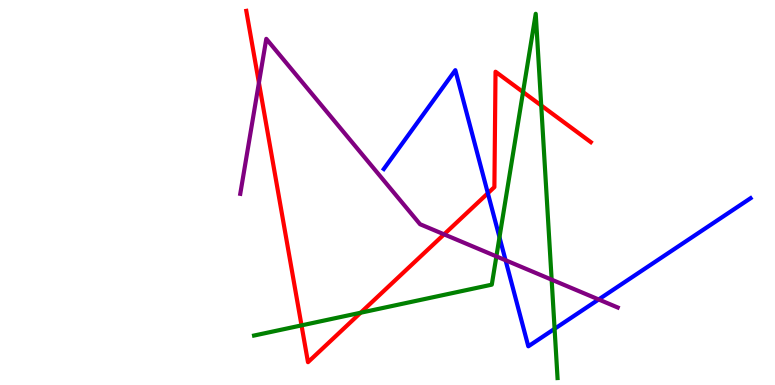[{'lines': ['blue', 'red'], 'intersections': [{'x': 6.29, 'y': 4.98}]}, {'lines': ['green', 'red'], 'intersections': [{'x': 3.89, 'y': 1.55}, {'x': 4.65, 'y': 1.88}, {'x': 6.75, 'y': 7.61}, {'x': 6.98, 'y': 7.26}]}, {'lines': ['purple', 'red'], 'intersections': [{'x': 3.34, 'y': 7.85}, {'x': 5.73, 'y': 3.91}]}, {'lines': ['blue', 'green'], 'intersections': [{'x': 6.44, 'y': 3.84}, {'x': 7.16, 'y': 1.46}]}, {'lines': ['blue', 'purple'], 'intersections': [{'x': 6.52, 'y': 3.24}, {'x': 7.72, 'y': 2.22}]}, {'lines': ['green', 'purple'], 'intersections': [{'x': 6.4, 'y': 3.34}, {'x': 7.12, 'y': 2.74}]}]